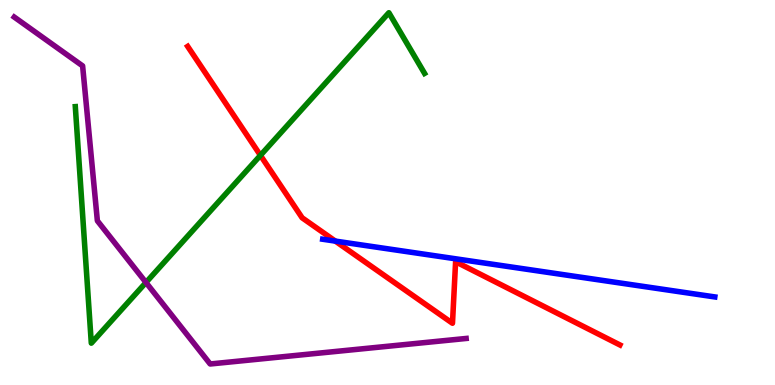[{'lines': ['blue', 'red'], 'intersections': [{'x': 4.33, 'y': 3.74}]}, {'lines': ['green', 'red'], 'intersections': [{'x': 3.36, 'y': 5.96}]}, {'lines': ['purple', 'red'], 'intersections': []}, {'lines': ['blue', 'green'], 'intersections': []}, {'lines': ['blue', 'purple'], 'intersections': []}, {'lines': ['green', 'purple'], 'intersections': [{'x': 1.88, 'y': 2.66}]}]